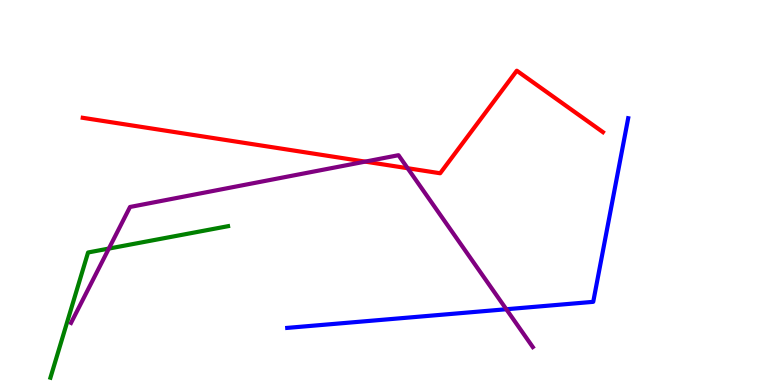[{'lines': ['blue', 'red'], 'intersections': []}, {'lines': ['green', 'red'], 'intersections': []}, {'lines': ['purple', 'red'], 'intersections': [{'x': 4.71, 'y': 5.8}, {'x': 5.26, 'y': 5.63}]}, {'lines': ['blue', 'green'], 'intersections': []}, {'lines': ['blue', 'purple'], 'intersections': [{'x': 6.53, 'y': 1.97}]}, {'lines': ['green', 'purple'], 'intersections': [{'x': 1.4, 'y': 3.54}]}]